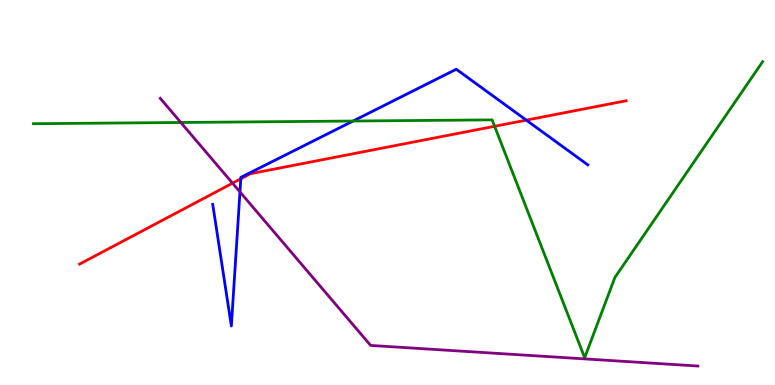[{'lines': ['blue', 'red'], 'intersections': [{'x': 3.11, 'y': 5.36}, {'x': 6.79, 'y': 6.88}]}, {'lines': ['green', 'red'], 'intersections': [{'x': 6.38, 'y': 6.72}]}, {'lines': ['purple', 'red'], 'intersections': [{'x': 3.0, 'y': 5.24}]}, {'lines': ['blue', 'green'], 'intersections': [{'x': 4.56, 'y': 6.86}]}, {'lines': ['blue', 'purple'], 'intersections': [{'x': 3.1, 'y': 5.01}]}, {'lines': ['green', 'purple'], 'intersections': [{'x': 2.33, 'y': 6.82}]}]